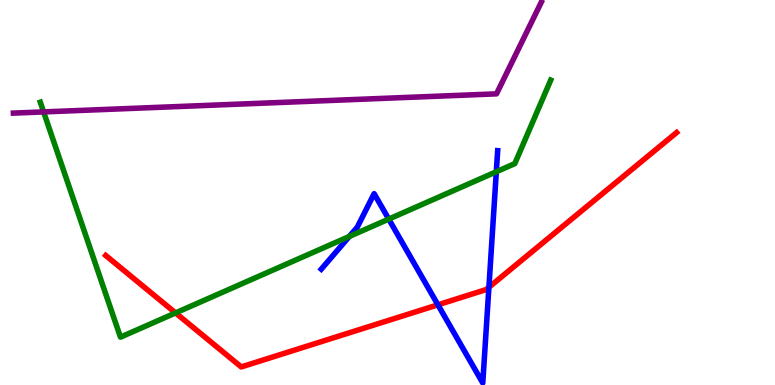[{'lines': ['blue', 'red'], 'intersections': [{'x': 5.65, 'y': 2.08}, {'x': 6.31, 'y': 2.54}]}, {'lines': ['green', 'red'], 'intersections': [{'x': 2.27, 'y': 1.87}]}, {'lines': ['purple', 'red'], 'intersections': []}, {'lines': ['blue', 'green'], 'intersections': [{'x': 4.51, 'y': 3.86}, {'x': 5.02, 'y': 4.31}, {'x': 6.4, 'y': 5.54}]}, {'lines': ['blue', 'purple'], 'intersections': []}, {'lines': ['green', 'purple'], 'intersections': [{'x': 0.563, 'y': 7.09}]}]